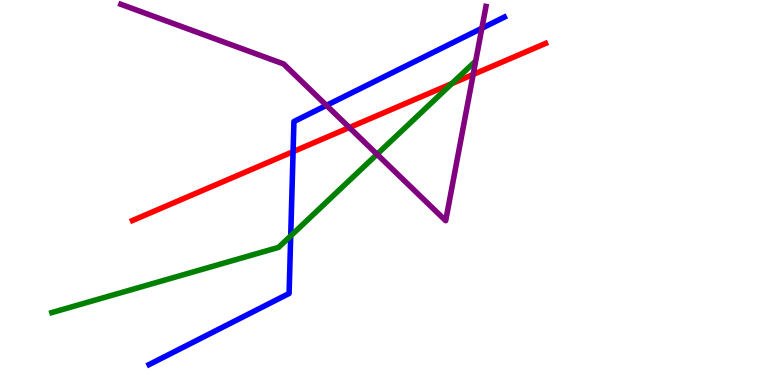[{'lines': ['blue', 'red'], 'intersections': [{'x': 3.78, 'y': 6.06}]}, {'lines': ['green', 'red'], 'intersections': [{'x': 5.83, 'y': 7.83}]}, {'lines': ['purple', 'red'], 'intersections': [{'x': 4.51, 'y': 6.69}, {'x': 6.11, 'y': 8.07}]}, {'lines': ['blue', 'green'], 'intersections': [{'x': 3.75, 'y': 3.87}]}, {'lines': ['blue', 'purple'], 'intersections': [{'x': 4.21, 'y': 7.26}, {'x': 6.22, 'y': 9.27}]}, {'lines': ['green', 'purple'], 'intersections': [{'x': 4.86, 'y': 5.99}]}]